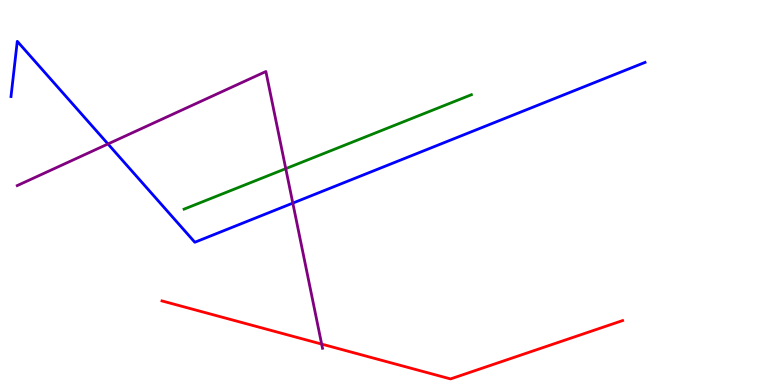[{'lines': ['blue', 'red'], 'intersections': []}, {'lines': ['green', 'red'], 'intersections': []}, {'lines': ['purple', 'red'], 'intersections': [{'x': 4.15, 'y': 1.06}]}, {'lines': ['blue', 'green'], 'intersections': []}, {'lines': ['blue', 'purple'], 'intersections': [{'x': 1.39, 'y': 6.26}, {'x': 3.78, 'y': 4.72}]}, {'lines': ['green', 'purple'], 'intersections': [{'x': 3.69, 'y': 5.62}]}]